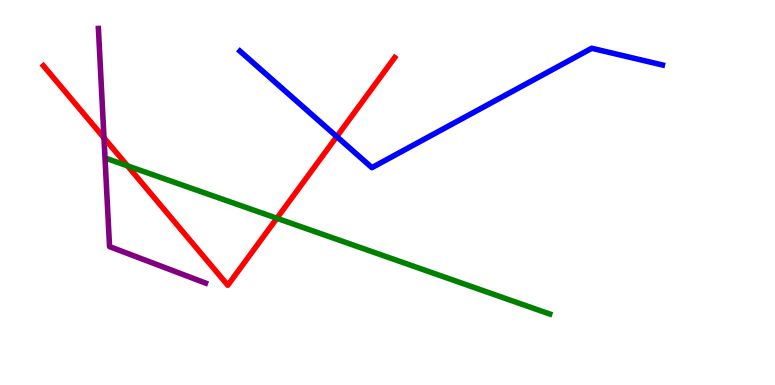[{'lines': ['blue', 'red'], 'intersections': [{'x': 4.35, 'y': 6.45}]}, {'lines': ['green', 'red'], 'intersections': [{'x': 1.65, 'y': 5.69}, {'x': 3.57, 'y': 4.33}]}, {'lines': ['purple', 'red'], 'intersections': [{'x': 1.34, 'y': 6.42}]}, {'lines': ['blue', 'green'], 'intersections': []}, {'lines': ['blue', 'purple'], 'intersections': []}, {'lines': ['green', 'purple'], 'intersections': []}]